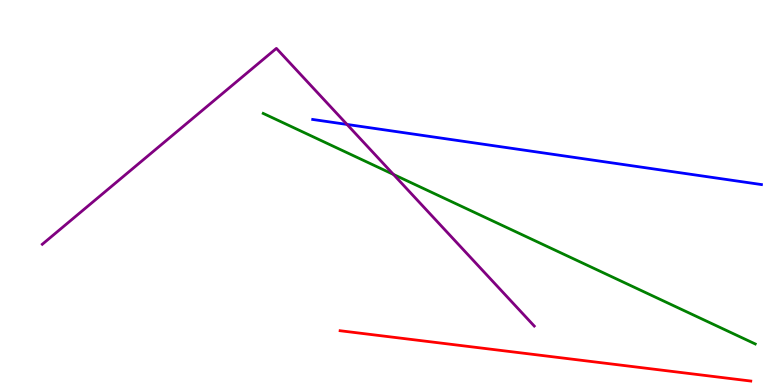[{'lines': ['blue', 'red'], 'intersections': []}, {'lines': ['green', 'red'], 'intersections': []}, {'lines': ['purple', 'red'], 'intersections': []}, {'lines': ['blue', 'green'], 'intersections': []}, {'lines': ['blue', 'purple'], 'intersections': [{'x': 4.48, 'y': 6.77}]}, {'lines': ['green', 'purple'], 'intersections': [{'x': 5.08, 'y': 5.47}]}]